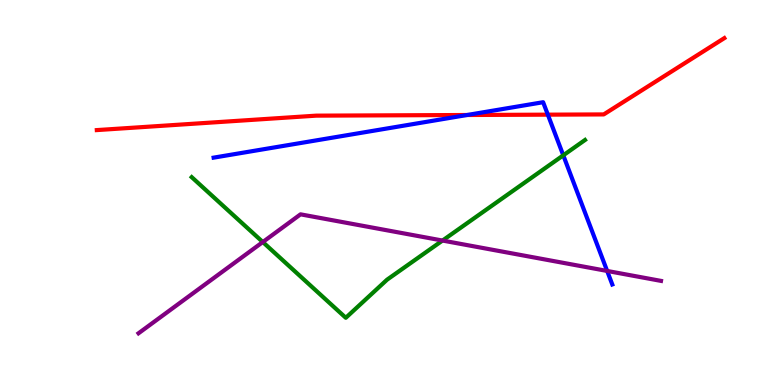[{'lines': ['blue', 'red'], 'intersections': [{'x': 6.03, 'y': 7.01}, {'x': 7.07, 'y': 7.02}]}, {'lines': ['green', 'red'], 'intersections': []}, {'lines': ['purple', 'red'], 'intersections': []}, {'lines': ['blue', 'green'], 'intersections': [{'x': 7.27, 'y': 5.97}]}, {'lines': ['blue', 'purple'], 'intersections': [{'x': 7.83, 'y': 2.96}]}, {'lines': ['green', 'purple'], 'intersections': [{'x': 3.39, 'y': 3.71}, {'x': 5.71, 'y': 3.75}]}]